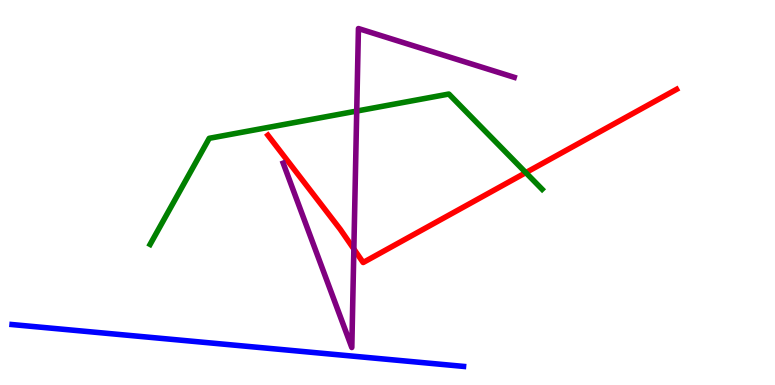[{'lines': ['blue', 'red'], 'intersections': []}, {'lines': ['green', 'red'], 'intersections': [{'x': 6.78, 'y': 5.52}]}, {'lines': ['purple', 'red'], 'intersections': [{'x': 4.57, 'y': 3.53}]}, {'lines': ['blue', 'green'], 'intersections': []}, {'lines': ['blue', 'purple'], 'intersections': []}, {'lines': ['green', 'purple'], 'intersections': [{'x': 4.6, 'y': 7.12}]}]